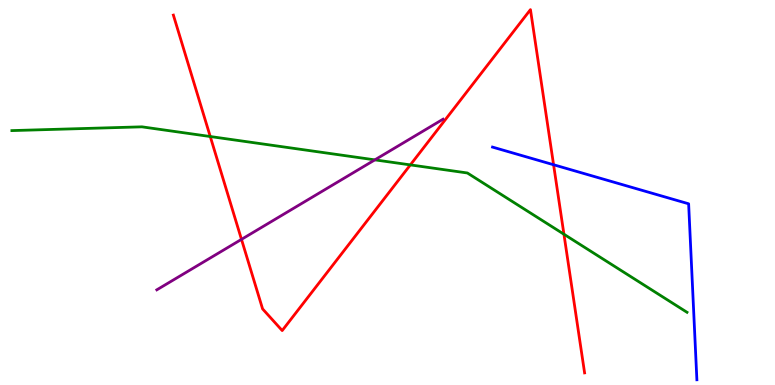[{'lines': ['blue', 'red'], 'intersections': [{'x': 7.14, 'y': 5.72}]}, {'lines': ['green', 'red'], 'intersections': [{'x': 2.71, 'y': 6.45}, {'x': 5.29, 'y': 5.72}, {'x': 7.28, 'y': 3.92}]}, {'lines': ['purple', 'red'], 'intersections': [{'x': 3.12, 'y': 3.78}]}, {'lines': ['blue', 'green'], 'intersections': []}, {'lines': ['blue', 'purple'], 'intersections': []}, {'lines': ['green', 'purple'], 'intersections': [{'x': 4.84, 'y': 5.85}]}]